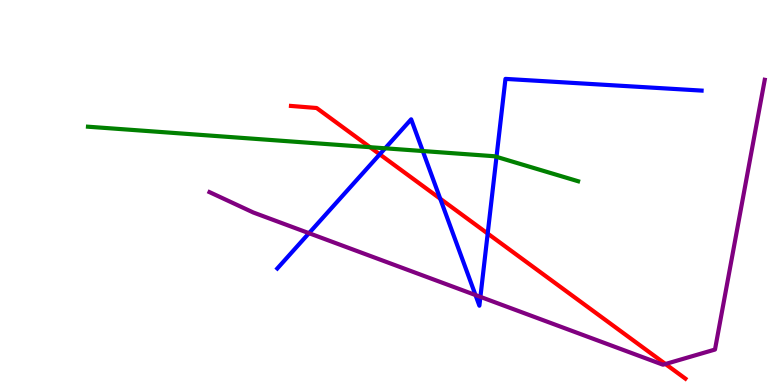[{'lines': ['blue', 'red'], 'intersections': [{'x': 4.9, 'y': 5.99}, {'x': 5.68, 'y': 4.84}, {'x': 6.29, 'y': 3.93}]}, {'lines': ['green', 'red'], 'intersections': [{'x': 4.77, 'y': 6.18}]}, {'lines': ['purple', 'red'], 'intersections': [{'x': 8.59, 'y': 0.545}]}, {'lines': ['blue', 'green'], 'intersections': [{'x': 4.97, 'y': 6.15}, {'x': 5.46, 'y': 6.08}, {'x': 6.41, 'y': 5.93}]}, {'lines': ['blue', 'purple'], 'intersections': [{'x': 3.99, 'y': 3.94}, {'x': 6.14, 'y': 2.34}, {'x': 6.2, 'y': 2.29}]}, {'lines': ['green', 'purple'], 'intersections': []}]